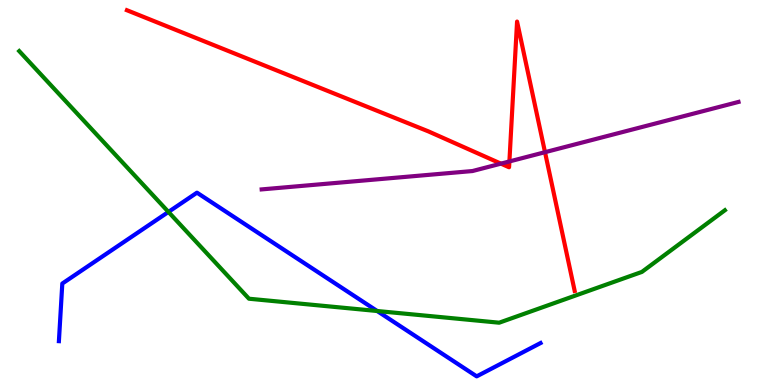[{'lines': ['blue', 'red'], 'intersections': []}, {'lines': ['green', 'red'], 'intersections': []}, {'lines': ['purple', 'red'], 'intersections': [{'x': 6.46, 'y': 5.75}, {'x': 6.57, 'y': 5.81}, {'x': 7.03, 'y': 6.05}]}, {'lines': ['blue', 'green'], 'intersections': [{'x': 2.17, 'y': 4.5}, {'x': 4.87, 'y': 1.92}]}, {'lines': ['blue', 'purple'], 'intersections': []}, {'lines': ['green', 'purple'], 'intersections': []}]